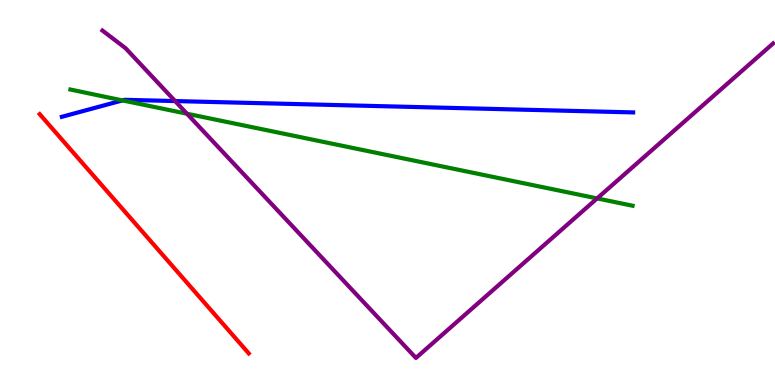[{'lines': ['blue', 'red'], 'intersections': []}, {'lines': ['green', 'red'], 'intersections': []}, {'lines': ['purple', 'red'], 'intersections': []}, {'lines': ['blue', 'green'], 'intersections': [{'x': 1.58, 'y': 7.39}]}, {'lines': ['blue', 'purple'], 'intersections': [{'x': 2.26, 'y': 7.37}]}, {'lines': ['green', 'purple'], 'intersections': [{'x': 2.41, 'y': 7.05}, {'x': 7.7, 'y': 4.85}]}]